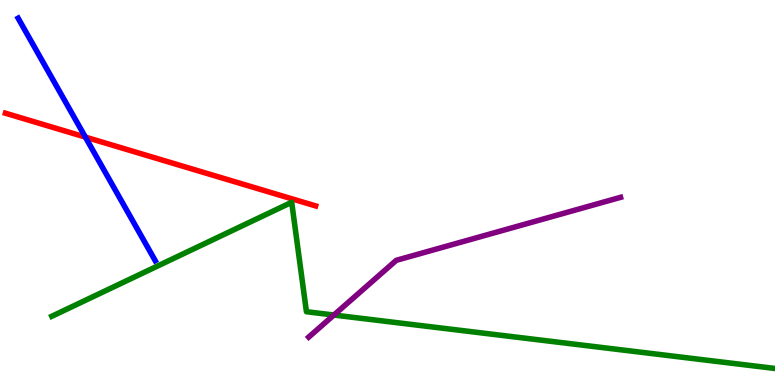[{'lines': ['blue', 'red'], 'intersections': [{'x': 1.1, 'y': 6.44}]}, {'lines': ['green', 'red'], 'intersections': []}, {'lines': ['purple', 'red'], 'intersections': []}, {'lines': ['blue', 'green'], 'intersections': []}, {'lines': ['blue', 'purple'], 'intersections': []}, {'lines': ['green', 'purple'], 'intersections': [{'x': 4.31, 'y': 1.82}]}]